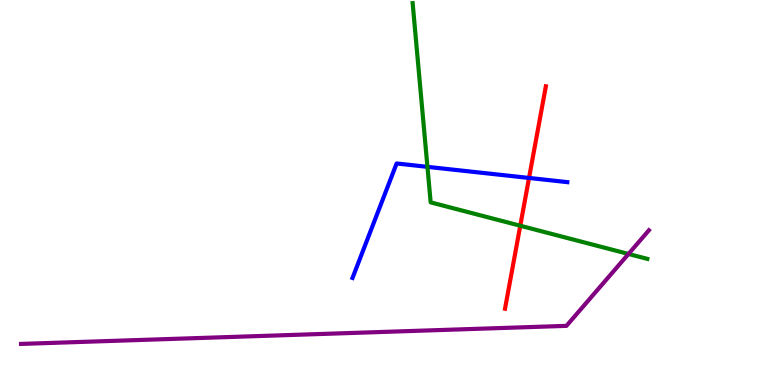[{'lines': ['blue', 'red'], 'intersections': [{'x': 6.83, 'y': 5.38}]}, {'lines': ['green', 'red'], 'intersections': [{'x': 6.71, 'y': 4.14}]}, {'lines': ['purple', 'red'], 'intersections': []}, {'lines': ['blue', 'green'], 'intersections': [{'x': 5.52, 'y': 5.67}]}, {'lines': ['blue', 'purple'], 'intersections': []}, {'lines': ['green', 'purple'], 'intersections': [{'x': 8.11, 'y': 3.4}]}]